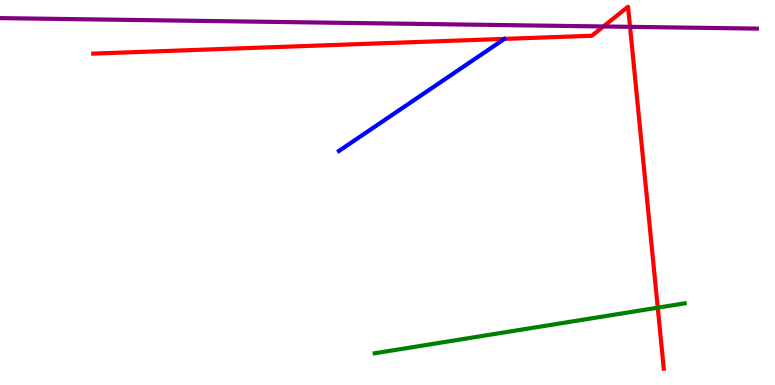[{'lines': ['blue', 'red'], 'intersections': []}, {'lines': ['green', 'red'], 'intersections': [{'x': 8.49, 'y': 2.01}]}, {'lines': ['purple', 'red'], 'intersections': [{'x': 7.79, 'y': 9.31}, {'x': 8.13, 'y': 9.3}]}, {'lines': ['blue', 'green'], 'intersections': []}, {'lines': ['blue', 'purple'], 'intersections': []}, {'lines': ['green', 'purple'], 'intersections': []}]